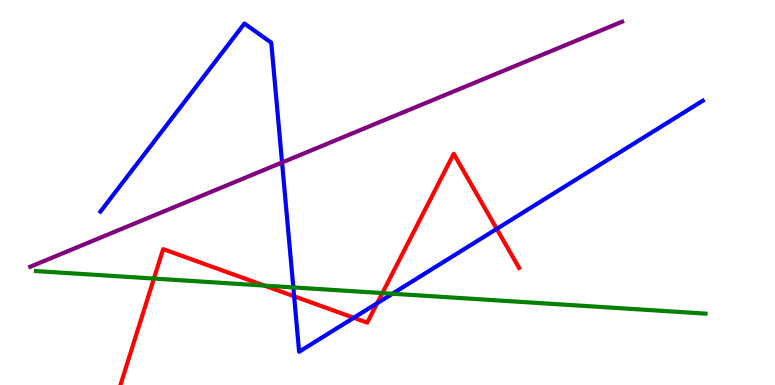[{'lines': ['blue', 'red'], 'intersections': [{'x': 3.8, 'y': 2.3}, {'x': 4.56, 'y': 1.75}, {'x': 4.87, 'y': 2.12}, {'x': 6.41, 'y': 4.06}]}, {'lines': ['green', 'red'], 'intersections': [{'x': 1.99, 'y': 2.76}, {'x': 3.41, 'y': 2.58}, {'x': 4.93, 'y': 2.39}]}, {'lines': ['purple', 'red'], 'intersections': []}, {'lines': ['blue', 'green'], 'intersections': [{'x': 3.78, 'y': 2.53}, {'x': 5.06, 'y': 2.37}]}, {'lines': ['blue', 'purple'], 'intersections': [{'x': 3.64, 'y': 5.78}]}, {'lines': ['green', 'purple'], 'intersections': []}]